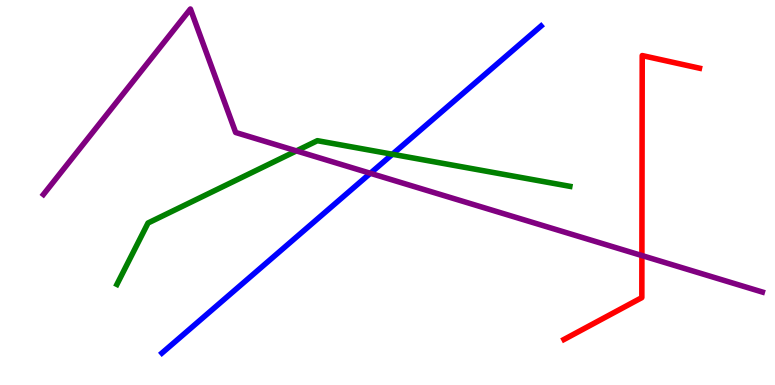[{'lines': ['blue', 'red'], 'intersections': []}, {'lines': ['green', 'red'], 'intersections': []}, {'lines': ['purple', 'red'], 'intersections': [{'x': 8.28, 'y': 3.36}]}, {'lines': ['blue', 'green'], 'intersections': [{'x': 5.06, 'y': 5.99}]}, {'lines': ['blue', 'purple'], 'intersections': [{'x': 4.78, 'y': 5.5}]}, {'lines': ['green', 'purple'], 'intersections': [{'x': 3.82, 'y': 6.08}]}]